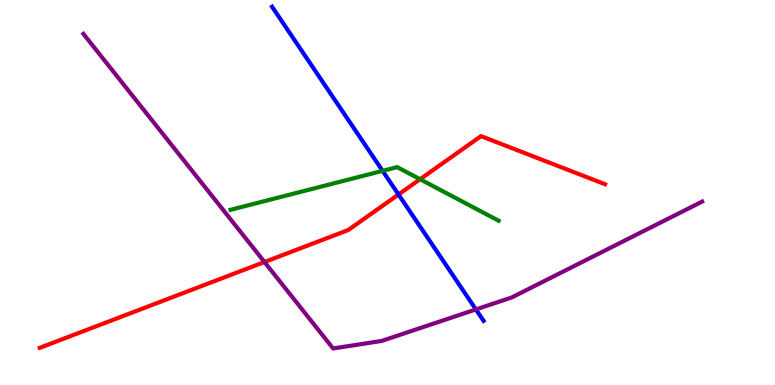[{'lines': ['blue', 'red'], 'intersections': [{'x': 5.14, 'y': 4.95}]}, {'lines': ['green', 'red'], 'intersections': [{'x': 5.42, 'y': 5.34}]}, {'lines': ['purple', 'red'], 'intersections': [{'x': 3.41, 'y': 3.19}]}, {'lines': ['blue', 'green'], 'intersections': [{'x': 4.94, 'y': 5.56}]}, {'lines': ['blue', 'purple'], 'intersections': [{'x': 6.14, 'y': 1.96}]}, {'lines': ['green', 'purple'], 'intersections': []}]